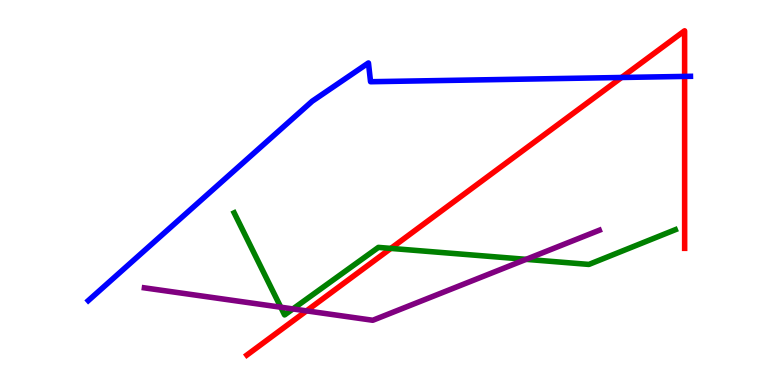[{'lines': ['blue', 'red'], 'intersections': [{'x': 8.02, 'y': 7.99}, {'x': 8.83, 'y': 8.02}]}, {'lines': ['green', 'red'], 'intersections': [{'x': 5.04, 'y': 3.55}]}, {'lines': ['purple', 'red'], 'intersections': [{'x': 3.96, 'y': 1.93}]}, {'lines': ['blue', 'green'], 'intersections': []}, {'lines': ['blue', 'purple'], 'intersections': []}, {'lines': ['green', 'purple'], 'intersections': [{'x': 3.62, 'y': 2.02}, {'x': 3.78, 'y': 1.98}, {'x': 6.79, 'y': 3.26}]}]